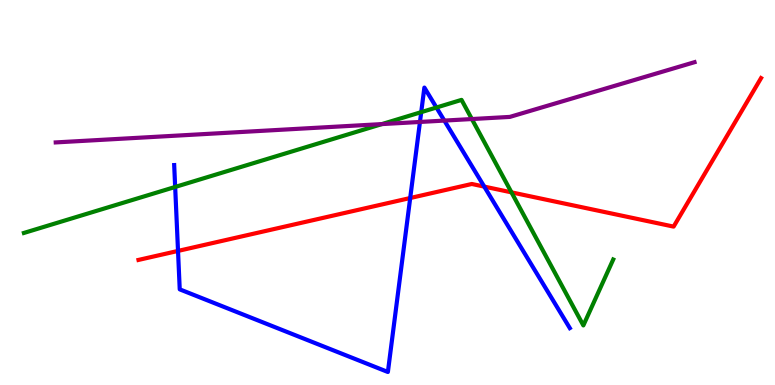[{'lines': ['blue', 'red'], 'intersections': [{'x': 2.3, 'y': 3.48}, {'x': 5.29, 'y': 4.86}, {'x': 6.25, 'y': 5.15}]}, {'lines': ['green', 'red'], 'intersections': [{'x': 6.6, 'y': 5.0}]}, {'lines': ['purple', 'red'], 'intersections': []}, {'lines': ['blue', 'green'], 'intersections': [{'x': 2.26, 'y': 5.14}, {'x': 5.44, 'y': 7.09}, {'x': 5.63, 'y': 7.21}]}, {'lines': ['blue', 'purple'], 'intersections': [{'x': 5.42, 'y': 6.83}, {'x': 5.73, 'y': 6.87}]}, {'lines': ['green', 'purple'], 'intersections': [{'x': 4.93, 'y': 6.78}, {'x': 6.09, 'y': 6.91}]}]